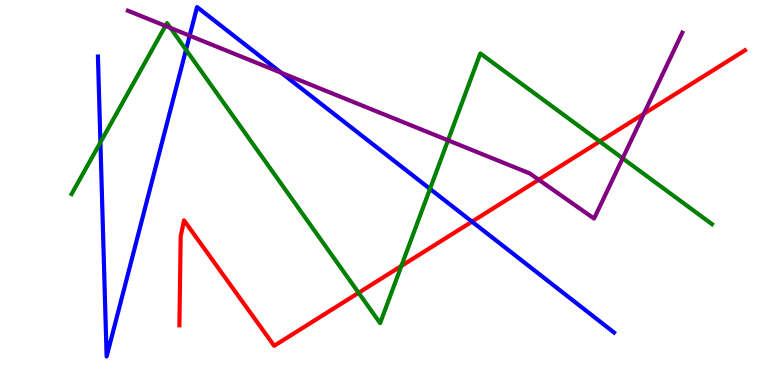[{'lines': ['blue', 'red'], 'intersections': [{'x': 6.09, 'y': 4.24}]}, {'lines': ['green', 'red'], 'intersections': [{'x': 4.63, 'y': 2.39}, {'x': 5.18, 'y': 3.09}, {'x': 7.74, 'y': 6.33}]}, {'lines': ['purple', 'red'], 'intersections': [{'x': 6.95, 'y': 5.33}, {'x': 8.31, 'y': 7.04}]}, {'lines': ['blue', 'green'], 'intersections': [{'x': 1.3, 'y': 6.3}, {'x': 2.4, 'y': 8.71}, {'x': 5.55, 'y': 5.09}]}, {'lines': ['blue', 'purple'], 'intersections': [{'x': 2.45, 'y': 9.07}, {'x': 3.63, 'y': 8.11}]}, {'lines': ['green', 'purple'], 'intersections': [{'x': 2.13, 'y': 9.33}, {'x': 2.2, 'y': 9.27}, {'x': 5.78, 'y': 6.36}, {'x': 8.03, 'y': 5.89}]}]